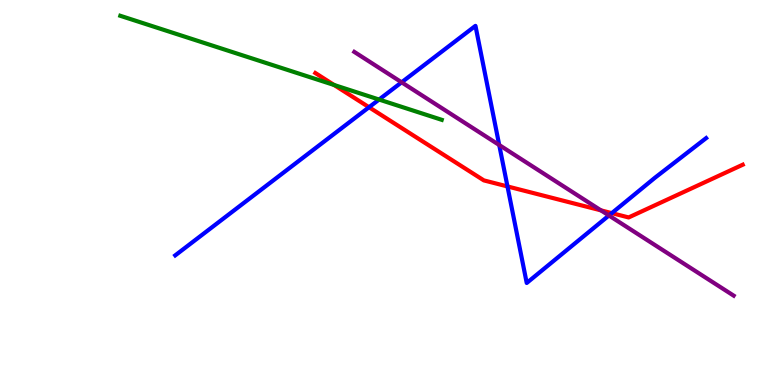[{'lines': ['blue', 'red'], 'intersections': [{'x': 4.76, 'y': 7.21}, {'x': 6.55, 'y': 5.16}, {'x': 7.89, 'y': 4.46}]}, {'lines': ['green', 'red'], 'intersections': [{'x': 4.31, 'y': 7.79}]}, {'lines': ['purple', 'red'], 'intersections': [{'x': 7.75, 'y': 4.54}]}, {'lines': ['blue', 'green'], 'intersections': [{'x': 4.89, 'y': 7.41}]}, {'lines': ['blue', 'purple'], 'intersections': [{'x': 5.18, 'y': 7.86}, {'x': 6.44, 'y': 6.23}, {'x': 7.86, 'y': 4.4}]}, {'lines': ['green', 'purple'], 'intersections': []}]